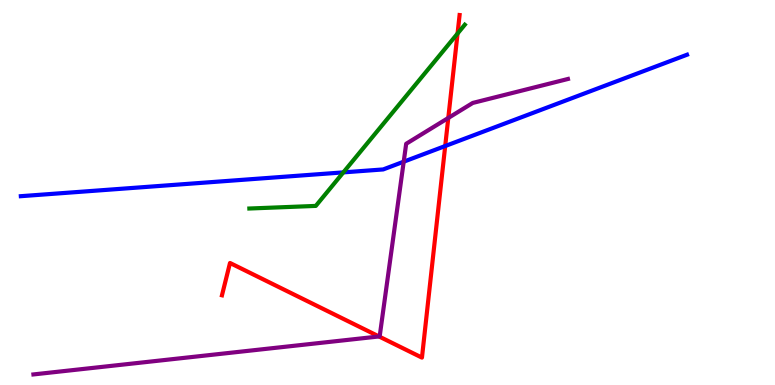[{'lines': ['blue', 'red'], 'intersections': [{'x': 5.74, 'y': 6.21}]}, {'lines': ['green', 'red'], 'intersections': [{'x': 5.9, 'y': 9.13}]}, {'lines': ['purple', 'red'], 'intersections': [{'x': 4.89, 'y': 1.26}, {'x': 5.78, 'y': 6.94}]}, {'lines': ['blue', 'green'], 'intersections': [{'x': 4.43, 'y': 5.52}]}, {'lines': ['blue', 'purple'], 'intersections': [{'x': 5.21, 'y': 5.8}]}, {'lines': ['green', 'purple'], 'intersections': []}]